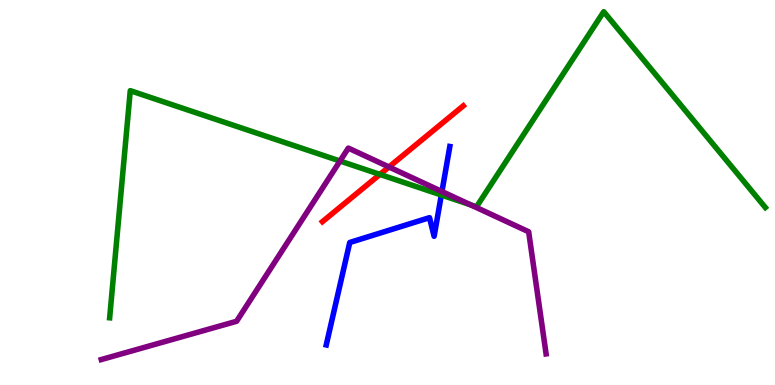[{'lines': ['blue', 'red'], 'intersections': []}, {'lines': ['green', 'red'], 'intersections': [{'x': 4.9, 'y': 5.47}]}, {'lines': ['purple', 'red'], 'intersections': [{'x': 5.02, 'y': 5.66}]}, {'lines': ['blue', 'green'], 'intersections': [{'x': 5.69, 'y': 4.93}]}, {'lines': ['blue', 'purple'], 'intersections': [{'x': 5.7, 'y': 5.03}]}, {'lines': ['green', 'purple'], 'intersections': [{'x': 4.39, 'y': 5.82}, {'x': 6.07, 'y': 4.68}]}]